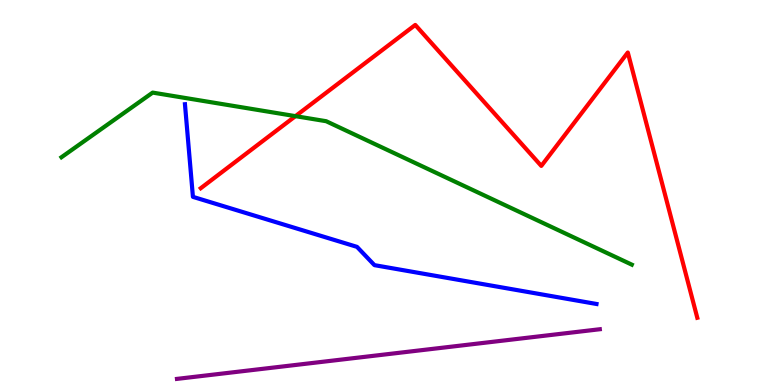[{'lines': ['blue', 'red'], 'intersections': []}, {'lines': ['green', 'red'], 'intersections': [{'x': 3.81, 'y': 6.98}]}, {'lines': ['purple', 'red'], 'intersections': []}, {'lines': ['blue', 'green'], 'intersections': []}, {'lines': ['blue', 'purple'], 'intersections': []}, {'lines': ['green', 'purple'], 'intersections': []}]